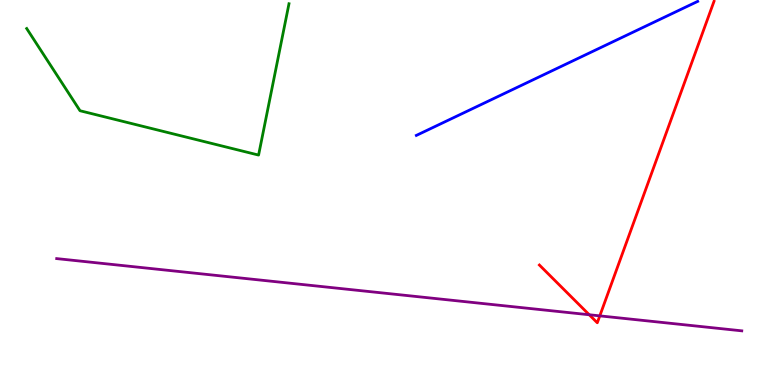[{'lines': ['blue', 'red'], 'intersections': []}, {'lines': ['green', 'red'], 'intersections': []}, {'lines': ['purple', 'red'], 'intersections': [{'x': 7.6, 'y': 1.82}, {'x': 7.74, 'y': 1.8}]}, {'lines': ['blue', 'green'], 'intersections': []}, {'lines': ['blue', 'purple'], 'intersections': []}, {'lines': ['green', 'purple'], 'intersections': []}]